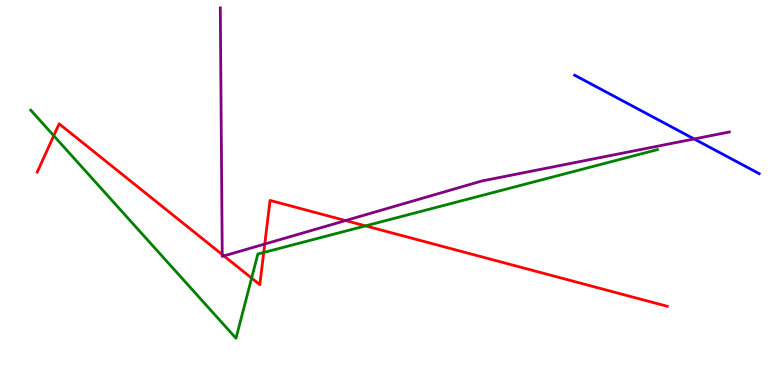[{'lines': ['blue', 'red'], 'intersections': []}, {'lines': ['green', 'red'], 'intersections': [{'x': 0.694, 'y': 6.47}, {'x': 3.25, 'y': 2.78}, {'x': 3.4, 'y': 3.44}, {'x': 4.72, 'y': 4.13}]}, {'lines': ['purple', 'red'], 'intersections': [{'x': 2.87, 'y': 3.39}, {'x': 2.89, 'y': 3.35}, {'x': 3.42, 'y': 3.66}, {'x': 4.46, 'y': 4.27}]}, {'lines': ['blue', 'green'], 'intersections': []}, {'lines': ['blue', 'purple'], 'intersections': [{'x': 8.96, 'y': 6.39}]}, {'lines': ['green', 'purple'], 'intersections': []}]